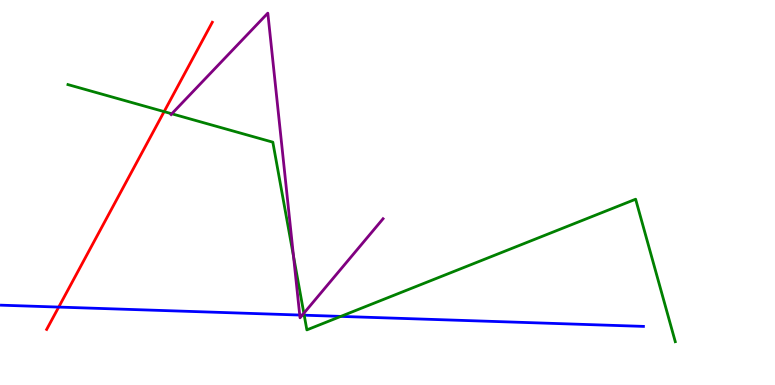[{'lines': ['blue', 'red'], 'intersections': [{'x': 0.758, 'y': 2.02}]}, {'lines': ['green', 'red'], 'intersections': [{'x': 2.12, 'y': 7.1}]}, {'lines': ['purple', 'red'], 'intersections': []}, {'lines': ['blue', 'green'], 'intersections': [{'x': 3.93, 'y': 1.81}, {'x': 4.4, 'y': 1.78}]}, {'lines': ['blue', 'purple'], 'intersections': [{'x': 3.87, 'y': 1.82}, {'x': 3.9, 'y': 1.81}]}, {'lines': ['green', 'purple'], 'intersections': [{'x': 2.22, 'y': 7.04}, {'x': 3.79, 'y': 3.34}, {'x': 3.92, 'y': 1.86}]}]